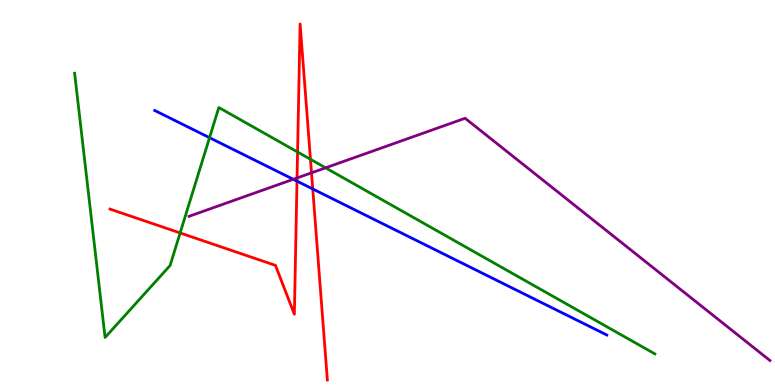[{'lines': ['blue', 'red'], 'intersections': [{'x': 3.83, 'y': 5.3}, {'x': 4.04, 'y': 5.09}]}, {'lines': ['green', 'red'], 'intersections': [{'x': 2.32, 'y': 3.95}, {'x': 3.84, 'y': 6.05}, {'x': 4.01, 'y': 5.86}]}, {'lines': ['purple', 'red'], 'intersections': [{'x': 3.83, 'y': 5.38}, {'x': 4.02, 'y': 5.51}]}, {'lines': ['blue', 'green'], 'intersections': [{'x': 2.7, 'y': 6.42}]}, {'lines': ['blue', 'purple'], 'intersections': [{'x': 3.78, 'y': 5.34}]}, {'lines': ['green', 'purple'], 'intersections': [{'x': 4.2, 'y': 5.64}]}]